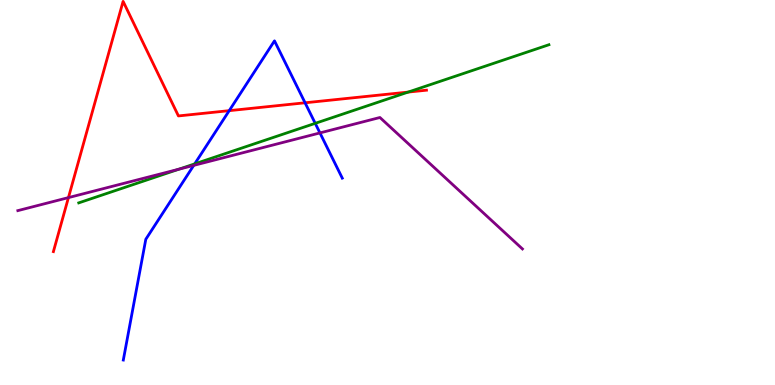[{'lines': ['blue', 'red'], 'intersections': [{'x': 2.96, 'y': 7.13}, {'x': 3.94, 'y': 7.33}]}, {'lines': ['green', 'red'], 'intersections': [{'x': 5.27, 'y': 7.61}]}, {'lines': ['purple', 'red'], 'intersections': [{'x': 0.883, 'y': 4.87}]}, {'lines': ['blue', 'green'], 'intersections': [{'x': 2.51, 'y': 5.74}, {'x': 4.07, 'y': 6.8}]}, {'lines': ['blue', 'purple'], 'intersections': [{'x': 2.5, 'y': 5.7}, {'x': 4.13, 'y': 6.55}]}, {'lines': ['green', 'purple'], 'intersections': [{'x': 2.31, 'y': 5.6}]}]